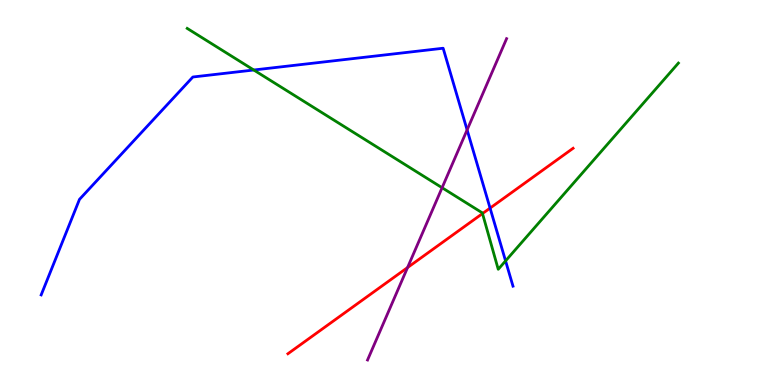[{'lines': ['blue', 'red'], 'intersections': [{'x': 6.32, 'y': 4.59}]}, {'lines': ['green', 'red'], 'intersections': [{'x': 6.23, 'y': 4.45}]}, {'lines': ['purple', 'red'], 'intersections': [{'x': 5.26, 'y': 3.05}]}, {'lines': ['blue', 'green'], 'intersections': [{'x': 3.27, 'y': 8.18}, {'x': 6.52, 'y': 3.22}]}, {'lines': ['blue', 'purple'], 'intersections': [{'x': 6.03, 'y': 6.63}]}, {'lines': ['green', 'purple'], 'intersections': [{'x': 5.7, 'y': 5.12}]}]